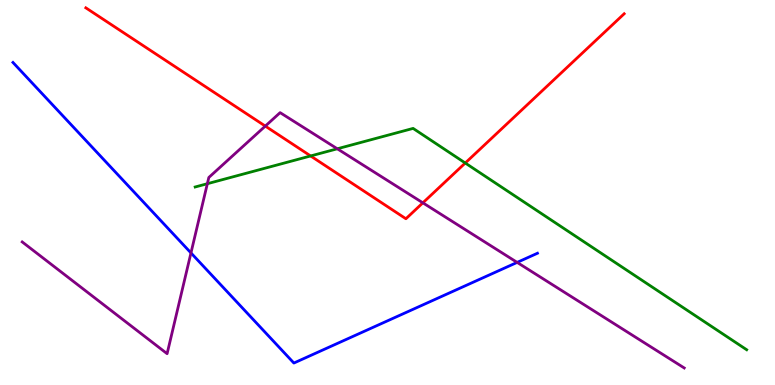[{'lines': ['blue', 'red'], 'intersections': []}, {'lines': ['green', 'red'], 'intersections': [{'x': 4.01, 'y': 5.95}, {'x': 6.0, 'y': 5.77}]}, {'lines': ['purple', 'red'], 'intersections': [{'x': 3.42, 'y': 6.72}, {'x': 5.46, 'y': 4.73}]}, {'lines': ['blue', 'green'], 'intersections': []}, {'lines': ['blue', 'purple'], 'intersections': [{'x': 2.46, 'y': 3.43}, {'x': 6.67, 'y': 3.18}]}, {'lines': ['green', 'purple'], 'intersections': [{'x': 2.68, 'y': 5.23}, {'x': 4.35, 'y': 6.14}]}]